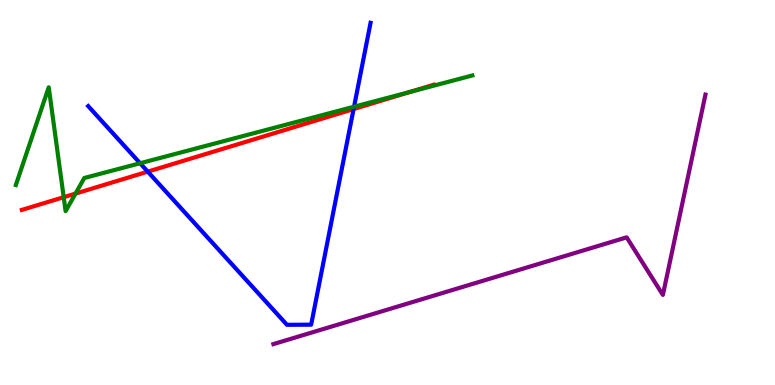[{'lines': ['blue', 'red'], 'intersections': [{'x': 1.91, 'y': 5.54}, {'x': 4.56, 'y': 7.17}]}, {'lines': ['green', 'red'], 'intersections': [{'x': 0.822, 'y': 4.88}, {'x': 0.974, 'y': 4.97}, {'x': 5.29, 'y': 7.61}]}, {'lines': ['purple', 'red'], 'intersections': []}, {'lines': ['blue', 'green'], 'intersections': [{'x': 1.81, 'y': 5.76}, {'x': 4.57, 'y': 7.23}]}, {'lines': ['blue', 'purple'], 'intersections': []}, {'lines': ['green', 'purple'], 'intersections': []}]